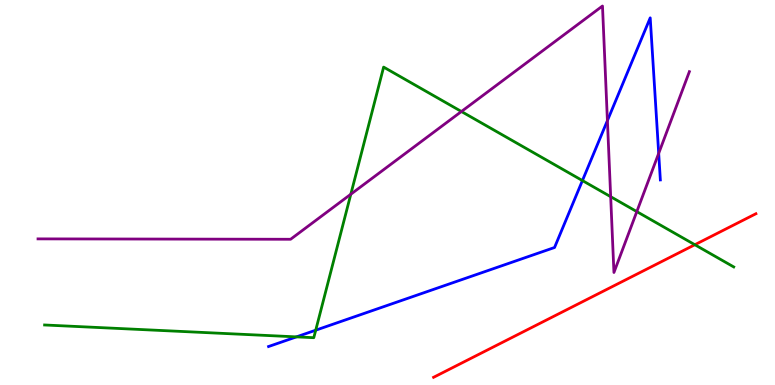[{'lines': ['blue', 'red'], 'intersections': []}, {'lines': ['green', 'red'], 'intersections': [{'x': 8.97, 'y': 3.64}]}, {'lines': ['purple', 'red'], 'intersections': []}, {'lines': ['blue', 'green'], 'intersections': [{'x': 3.83, 'y': 1.25}, {'x': 4.07, 'y': 1.42}, {'x': 7.52, 'y': 5.31}]}, {'lines': ['blue', 'purple'], 'intersections': [{'x': 7.84, 'y': 6.87}, {'x': 8.5, 'y': 6.02}]}, {'lines': ['green', 'purple'], 'intersections': [{'x': 4.53, 'y': 4.96}, {'x': 5.95, 'y': 7.1}, {'x': 7.88, 'y': 4.89}, {'x': 8.22, 'y': 4.5}]}]